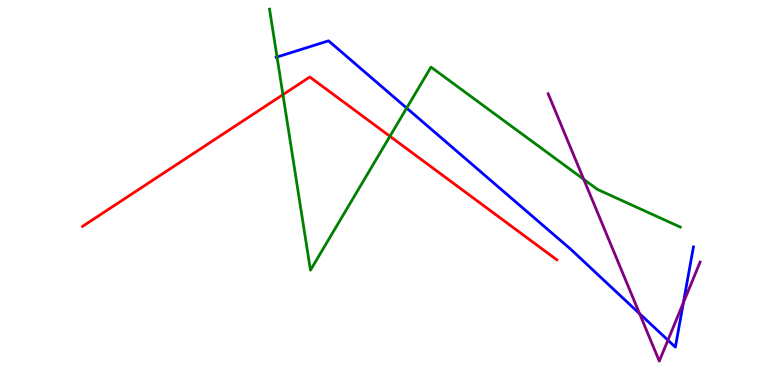[{'lines': ['blue', 'red'], 'intersections': []}, {'lines': ['green', 'red'], 'intersections': [{'x': 3.65, 'y': 7.54}, {'x': 5.03, 'y': 6.46}]}, {'lines': ['purple', 'red'], 'intersections': []}, {'lines': ['blue', 'green'], 'intersections': [{'x': 3.57, 'y': 8.52}, {'x': 5.25, 'y': 7.19}]}, {'lines': ['blue', 'purple'], 'intersections': [{'x': 8.25, 'y': 1.85}, {'x': 8.62, 'y': 1.16}, {'x': 8.82, 'y': 2.14}]}, {'lines': ['green', 'purple'], 'intersections': [{'x': 7.53, 'y': 5.34}]}]